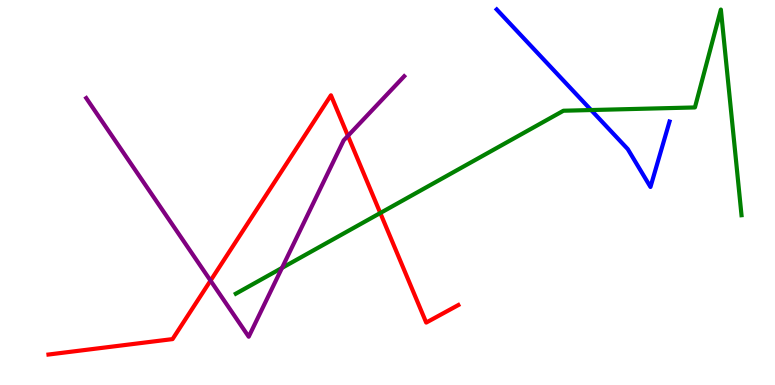[{'lines': ['blue', 'red'], 'intersections': []}, {'lines': ['green', 'red'], 'intersections': [{'x': 4.91, 'y': 4.47}]}, {'lines': ['purple', 'red'], 'intersections': [{'x': 2.72, 'y': 2.71}, {'x': 4.49, 'y': 6.47}]}, {'lines': ['blue', 'green'], 'intersections': [{'x': 7.63, 'y': 7.14}]}, {'lines': ['blue', 'purple'], 'intersections': []}, {'lines': ['green', 'purple'], 'intersections': [{'x': 3.64, 'y': 3.04}]}]